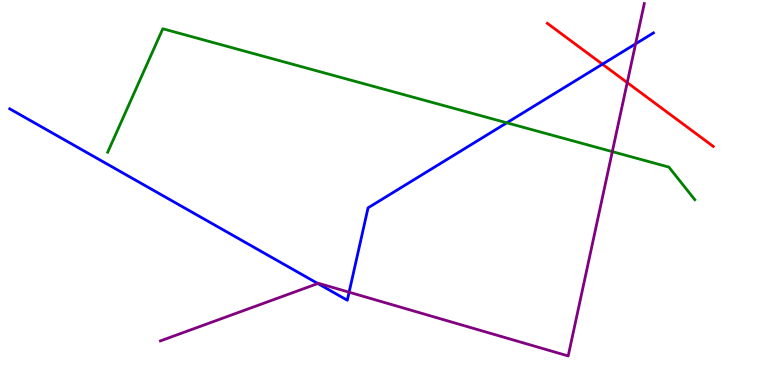[{'lines': ['blue', 'red'], 'intersections': [{'x': 7.77, 'y': 8.33}]}, {'lines': ['green', 'red'], 'intersections': []}, {'lines': ['purple', 'red'], 'intersections': [{'x': 8.09, 'y': 7.85}]}, {'lines': ['blue', 'green'], 'intersections': [{'x': 6.54, 'y': 6.81}]}, {'lines': ['blue', 'purple'], 'intersections': [{'x': 4.1, 'y': 2.64}, {'x': 4.5, 'y': 2.41}, {'x': 8.2, 'y': 8.86}]}, {'lines': ['green', 'purple'], 'intersections': [{'x': 7.9, 'y': 6.06}]}]